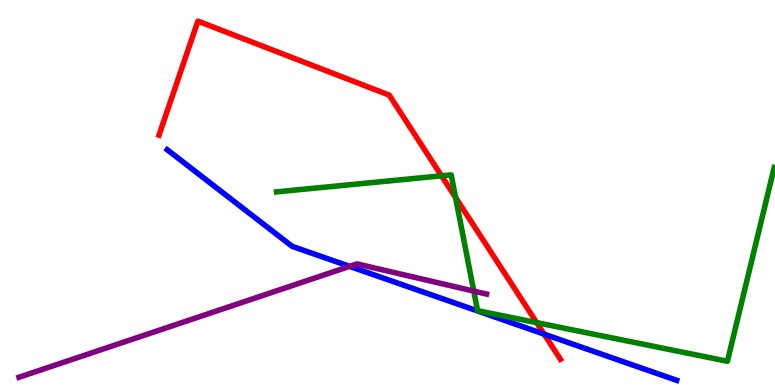[{'lines': ['blue', 'red'], 'intersections': [{'x': 7.02, 'y': 1.32}]}, {'lines': ['green', 'red'], 'intersections': [{'x': 5.7, 'y': 5.43}, {'x': 5.88, 'y': 4.87}, {'x': 6.92, 'y': 1.62}]}, {'lines': ['purple', 'red'], 'intersections': []}, {'lines': ['blue', 'green'], 'intersections': []}, {'lines': ['blue', 'purple'], 'intersections': [{'x': 4.51, 'y': 3.08}]}, {'lines': ['green', 'purple'], 'intersections': [{'x': 6.11, 'y': 2.44}]}]